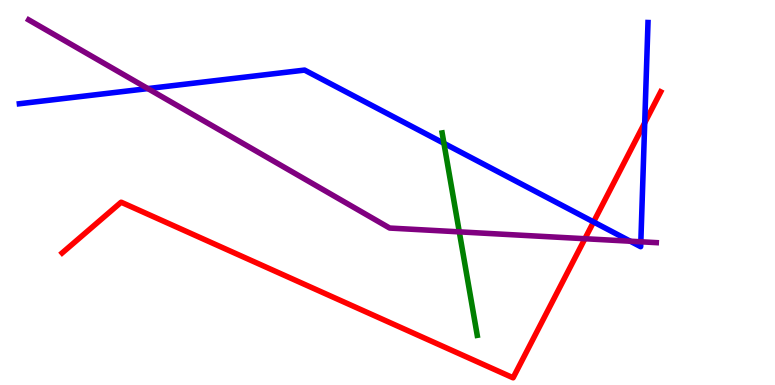[{'lines': ['blue', 'red'], 'intersections': [{'x': 7.66, 'y': 4.24}, {'x': 8.32, 'y': 6.81}]}, {'lines': ['green', 'red'], 'intersections': []}, {'lines': ['purple', 'red'], 'intersections': [{'x': 7.55, 'y': 3.8}]}, {'lines': ['blue', 'green'], 'intersections': [{'x': 5.73, 'y': 6.28}]}, {'lines': ['blue', 'purple'], 'intersections': [{'x': 1.91, 'y': 7.7}, {'x': 8.13, 'y': 3.73}, {'x': 8.27, 'y': 3.72}]}, {'lines': ['green', 'purple'], 'intersections': [{'x': 5.93, 'y': 3.98}]}]